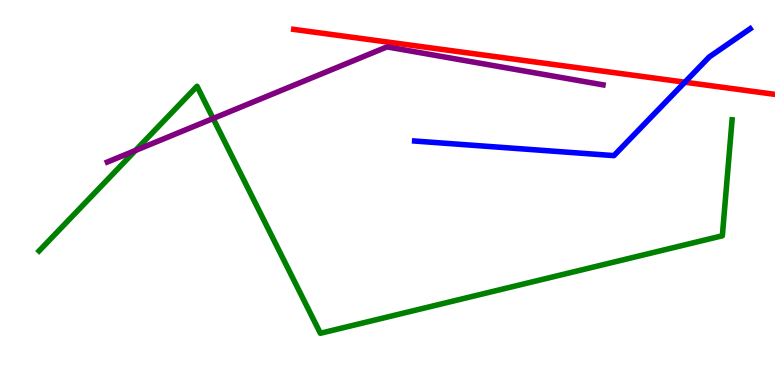[{'lines': ['blue', 'red'], 'intersections': [{'x': 8.84, 'y': 7.86}]}, {'lines': ['green', 'red'], 'intersections': []}, {'lines': ['purple', 'red'], 'intersections': []}, {'lines': ['blue', 'green'], 'intersections': []}, {'lines': ['blue', 'purple'], 'intersections': []}, {'lines': ['green', 'purple'], 'intersections': [{'x': 1.75, 'y': 6.09}, {'x': 2.75, 'y': 6.92}]}]